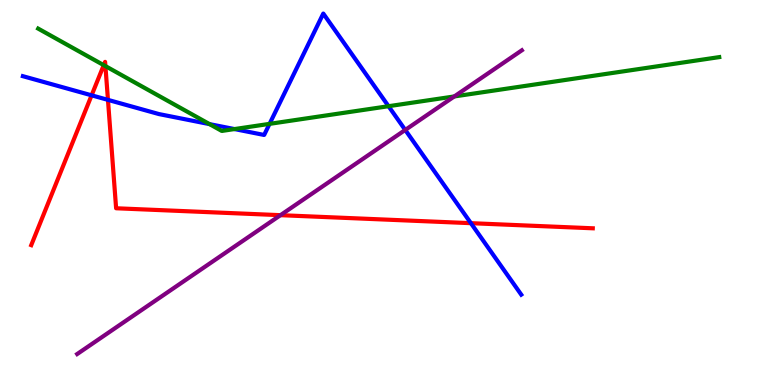[{'lines': ['blue', 'red'], 'intersections': [{'x': 1.18, 'y': 7.52}, {'x': 1.39, 'y': 7.41}, {'x': 6.08, 'y': 4.2}]}, {'lines': ['green', 'red'], 'intersections': [{'x': 1.34, 'y': 8.31}, {'x': 1.36, 'y': 8.28}]}, {'lines': ['purple', 'red'], 'intersections': [{'x': 3.62, 'y': 4.41}]}, {'lines': ['blue', 'green'], 'intersections': [{'x': 2.7, 'y': 6.78}, {'x': 3.03, 'y': 6.65}, {'x': 3.48, 'y': 6.78}, {'x': 5.01, 'y': 7.24}]}, {'lines': ['blue', 'purple'], 'intersections': [{'x': 5.23, 'y': 6.62}]}, {'lines': ['green', 'purple'], 'intersections': [{'x': 5.86, 'y': 7.49}]}]